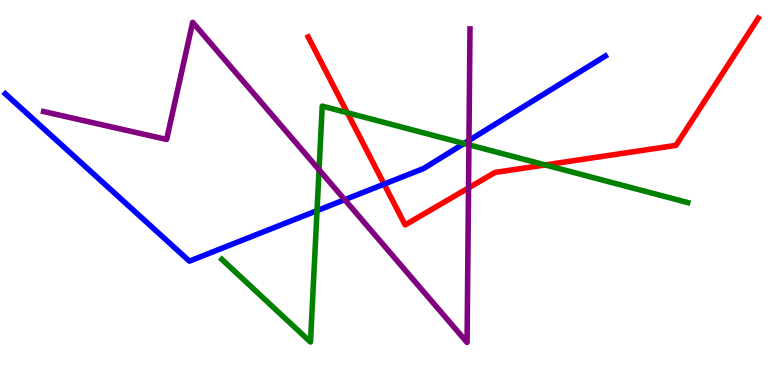[{'lines': ['blue', 'red'], 'intersections': [{'x': 4.96, 'y': 5.22}]}, {'lines': ['green', 'red'], 'intersections': [{'x': 4.48, 'y': 7.07}, {'x': 7.03, 'y': 5.72}]}, {'lines': ['purple', 'red'], 'intersections': [{'x': 6.05, 'y': 5.12}]}, {'lines': ['blue', 'green'], 'intersections': [{'x': 4.09, 'y': 4.53}, {'x': 5.99, 'y': 6.27}]}, {'lines': ['blue', 'purple'], 'intersections': [{'x': 4.45, 'y': 4.81}, {'x': 6.05, 'y': 6.35}]}, {'lines': ['green', 'purple'], 'intersections': [{'x': 4.12, 'y': 5.59}, {'x': 6.05, 'y': 6.24}]}]